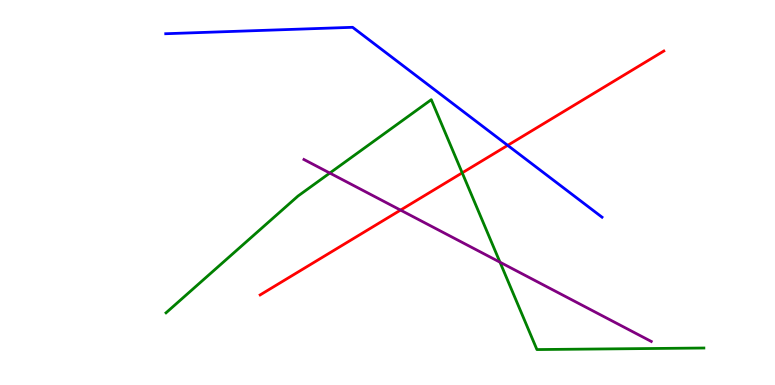[{'lines': ['blue', 'red'], 'intersections': [{'x': 6.55, 'y': 6.22}]}, {'lines': ['green', 'red'], 'intersections': [{'x': 5.96, 'y': 5.51}]}, {'lines': ['purple', 'red'], 'intersections': [{'x': 5.17, 'y': 4.54}]}, {'lines': ['blue', 'green'], 'intersections': []}, {'lines': ['blue', 'purple'], 'intersections': []}, {'lines': ['green', 'purple'], 'intersections': [{'x': 4.26, 'y': 5.51}, {'x': 6.45, 'y': 3.19}]}]